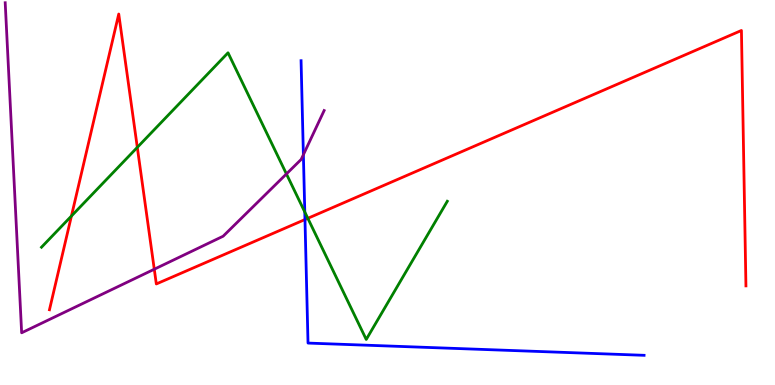[{'lines': ['blue', 'red'], 'intersections': [{'x': 3.94, 'y': 4.3}]}, {'lines': ['green', 'red'], 'intersections': [{'x': 0.922, 'y': 4.39}, {'x': 1.77, 'y': 6.17}, {'x': 3.97, 'y': 4.33}]}, {'lines': ['purple', 'red'], 'intersections': [{'x': 1.99, 'y': 3.01}]}, {'lines': ['blue', 'green'], 'intersections': [{'x': 3.93, 'y': 4.49}]}, {'lines': ['blue', 'purple'], 'intersections': [{'x': 3.91, 'y': 5.98}]}, {'lines': ['green', 'purple'], 'intersections': [{'x': 3.7, 'y': 5.48}]}]